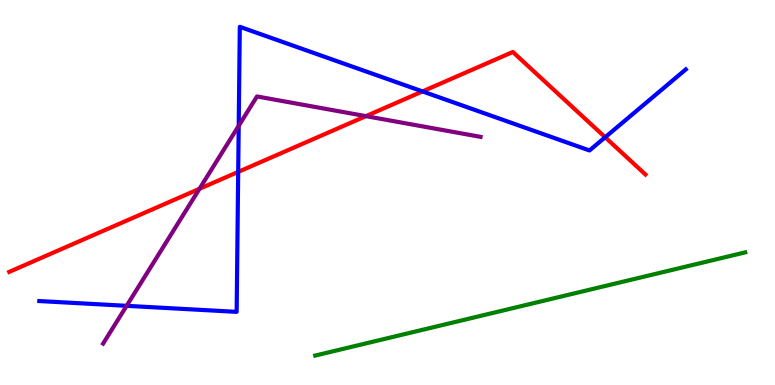[{'lines': ['blue', 'red'], 'intersections': [{'x': 3.07, 'y': 5.54}, {'x': 5.45, 'y': 7.63}, {'x': 7.81, 'y': 6.43}]}, {'lines': ['green', 'red'], 'intersections': []}, {'lines': ['purple', 'red'], 'intersections': [{'x': 2.57, 'y': 5.1}, {'x': 4.72, 'y': 6.98}]}, {'lines': ['blue', 'green'], 'intersections': []}, {'lines': ['blue', 'purple'], 'intersections': [{'x': 1.63, 'y': 2.06}, {'x': 3.08, 'y': 6.73}]}, {'lines': ['green', 'purple'], 'intersections': []}]